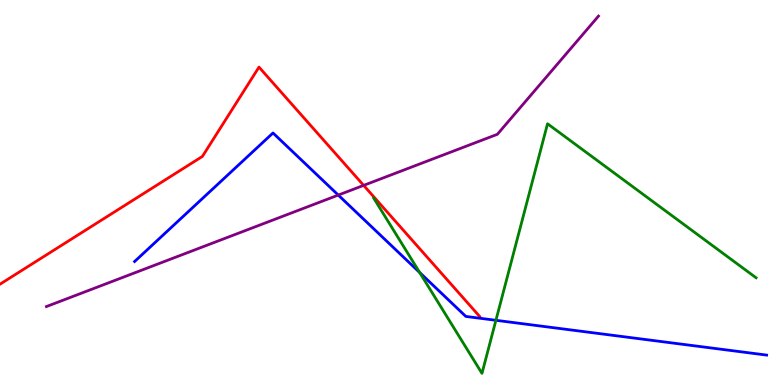[{'lines': ['blue', 'red'], 'intersections': []}, {'lines': ['green', 'red'], 'intersections': []}, {'lines': ['purple', 'red'], 'intersections': [{'x': 4.69, 'y': 5.18}]}, {'lines': ['blue', 'green'], 'intersections': [{'x': 5.42, 'y': 2.92}, {'x': 6.4, 'y': 1.68}]}, {'lines': ['blue', 'purple'], 'intersections': [{'x': 4.36, 'y': 4.93}]}, {'lines': ['green', 'purple'], 'intersections': []}]